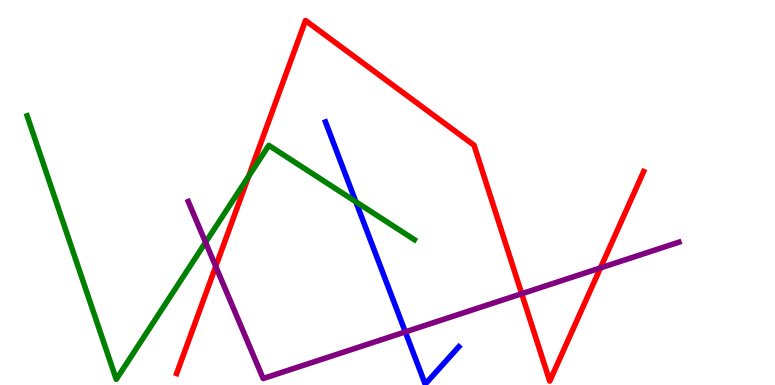[{'lines': ['blue', 'red'], 'intersections': []}, {'lines': ['green', 'red'], 'intersections': [{'x': 3.21, 'y': 5.42}]}, {'lines': ['purple', 'red'], 'intersections': [{'x': 2.78, 'y': 3.08}, {'x': 6.73, 'y': 2.37}, {'x': 7.75, 'y': 3.04}]}, {'lines': ['blue', 'green'], 'intersections': [{'x': 4.59, 'y': 4.76}]}, {'lines': ['blue', 'purple'], 'intersections': [{'x': 5.23, 'y': 1.38}]}, {'lines': ['green', 'purple'], 'intersections': [{'x': 2.65, 'y': 3.7}]}]